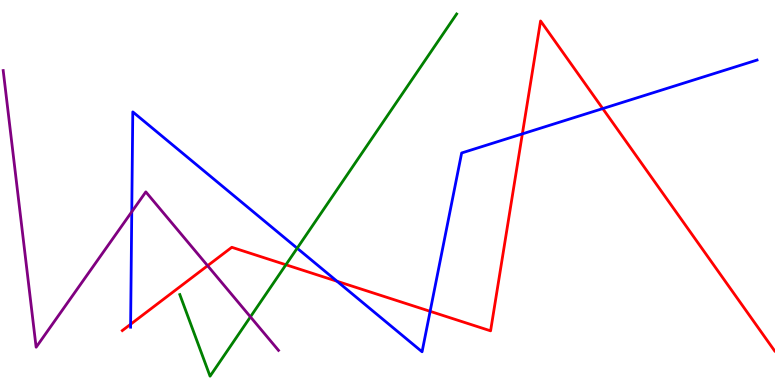[{'lines': ['blue', 'red'], 'intersections': [{'x': 1.69, 'y': 1.58}, {'x': 4.35, 'y': 2.69}, {'x': 5.55, 'y': 1.91}, {'x': 6.74, 'y': 6.52}, {'x': 7.78, 'y': 7.18}]}, {'lines': ['green', 'red'], 'intersections': [{'x': 3.69, 'y': 3.12}]}, {'lines': ['purple', 'red'], 'intersections': [{'x': 2.68, 'y': 3.1}]}, {'lines': ['blue', 'green'], 'intersections': [{'x': 3.83, 'y': 3.55}]}, {'lines': ['blue', 'purple'], 'intersections': [{'x': 1.7, 'y': 4.5}]}, {'lines': ['green', 'purple'], 'intersections': [{'x': 3.23, 'y': 1.77}]}]